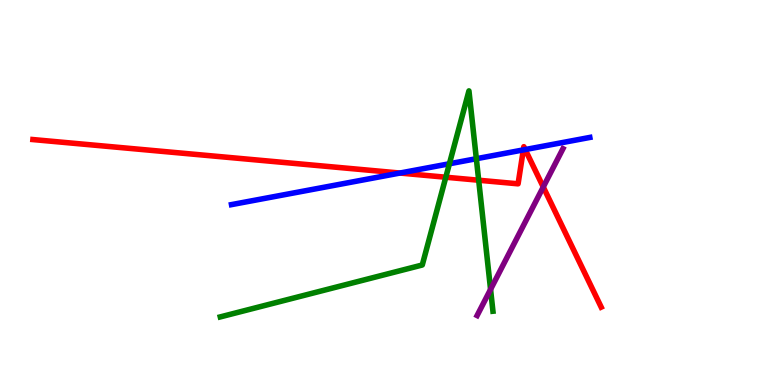[{'lines': ['blue', 'red'], 'intersections': [{'x': 5.16, 'y': 5.51}, {'x': 6.75, 'y': 6.11}, {'x': 6.78, 'y': 6.12}]}, {'lines': ['green', 'red'], 'intersections': [{'x': 5.75, 'y': 5.4}, {'x': 6.18, 'y': 5.32}]}, {'lines': ['purple', 'red'], 'intersections': [{'x': 7.01, 'y': 5.14}]}, {'lines': ['blue', 'green'], 'intersections': [{'x': 5.8, 'y': 5.75}, {'x': 6.15, 'y': 5.88}]}, {'lines': ['blue', 'purple'], 'intersections': []}, {'lines': ['green', 'purple'], 'intersections': [{'x': 6.33, 'y': 2.48}]}]